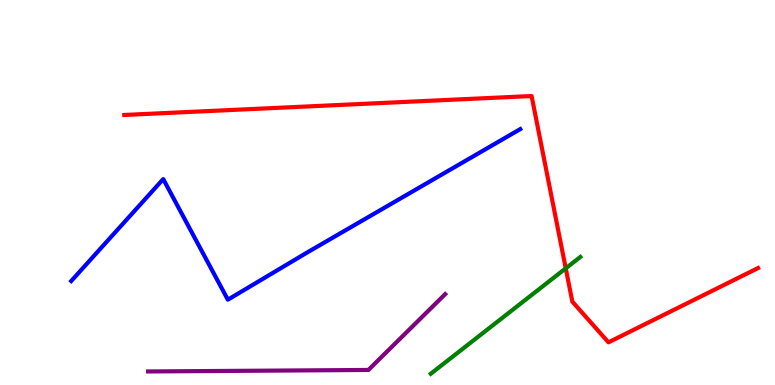[{'lines': ['blue', 'red'], 'intersections': []}, {'lines': ['green', 'red'], 'intersections': [{'x': 7.3, 'y': 3.03}]}, {'lines': ['purple', 'red'], 'intersections': []}, {'lines': ['blue', 'green'], 'intersections': []}, {'lines': ['blue', 'purple'], 'intersections': []}, {'lines': ['green', 'purple'], 'intersections': []}]